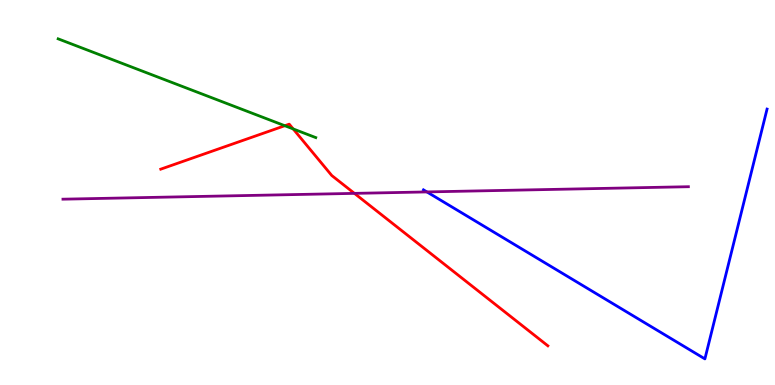[{'lines': ['blue', 'red'], 'intersections': []}, {'lines': ['green', 'red'], 'intersections': [{'x': 3.67, 'y': 6.73}, {'x': 3.78, 'y': 6.65}]}, {'lines': ['purple', 'red'], 'intersections': [{'x': 4.57, 'y': 4.98}]}, {'lines': ['blue', 'green'], 'intersections': []}, {'lines': ['blue', 'purple'], 'intersections': [{'x': 5.51, 'y': 5.01}]}, {'lines': ['green', 'purple'], 'intersections': []}]